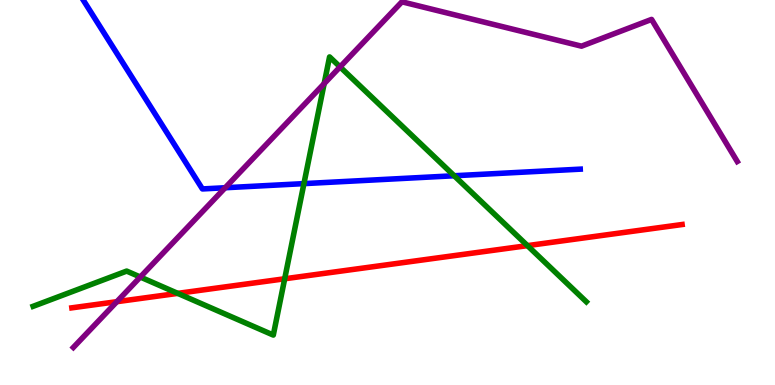[{'lines': ['blue', 'red'], 'intersections': []}, {'lines': ['green', 'red'], 'intersections': [{'x': 2.29, 'y': 2.38}, {'x': 3.67, 'y': 2.76}, {'x': 6.81, 'y': 3.62}]}, {'lines': ['purple', 'red'], 'intersections': [{'x': 1.51, 'y': 2.16}]}, {'lines': ['blue', 'green'], 'intersections': [{'x': 3.92, 'y': 5.23}, {'x': 5.86, 'y': 5.43}]}, {'lines': ['blue', 'purple'], 'intersections': [{'x': 2.91, 'y': 5.12}]}, {'lines': ['green', 'purple'], 'intersections': [{'x': 1.81, 'y': 2.8}, {'x': 4.18, 'y': 7.83}, {'x': 4.39, 'y': 8.26}]}]